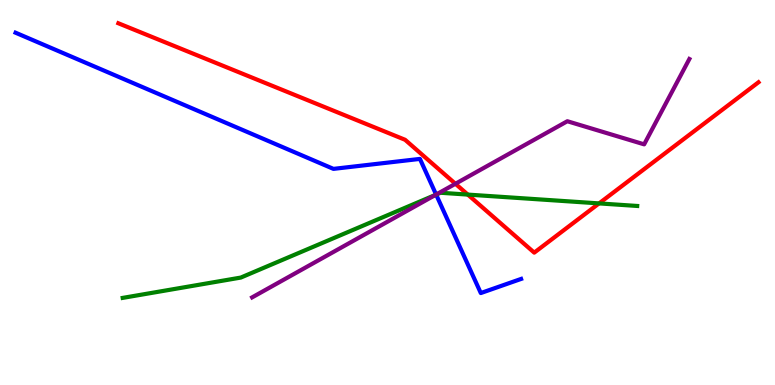[{'lines': ['blue', 'red'], 'intersections': []}, {'lines': ['green', 'red'], 'intersections': [{'x': 6.04, 'y': 4.95}, {'x': 7.73, 'y': 4.72}]}, {'lines': ['purple', 'red'], 'intersections': [{'x': 5.88, 'y': 5.23}]}, {'lines': ['blue', 'green'], 'intersections': [{'x': 5.63, 'y': 4.95}]}, {'lines': ['blue', 'purple'], 'intersections': [{'x': 5.63, 'y': 4.95}]}, {'lines': ['green', 'purple'], 'intersections': [{'x': 5.62, 'y': 4.94}]}]